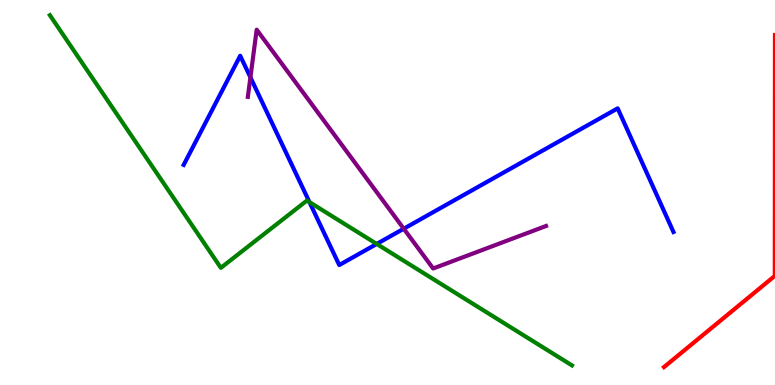[{'lines': ['blue', 'red'], 'intersections': []}, {'lines': ['green', 'red'], 'intersections': []}, {'lines': ['purple', 'red'], 'intersections': []}, {'lines': ['blue', 'green'], 'intersections': [{'x': 3.99, 'y': 4.75}, {'x': 4.86, 'y': 3.66}]}, {'lines': ['blue', 'purple'], 'intersections': [{'x': 3.23, 'y': 7.99}, {'x': 5.21, 'y': 4.06}]}, {'lines': ['green', 'purple'], 'intersections': []}]